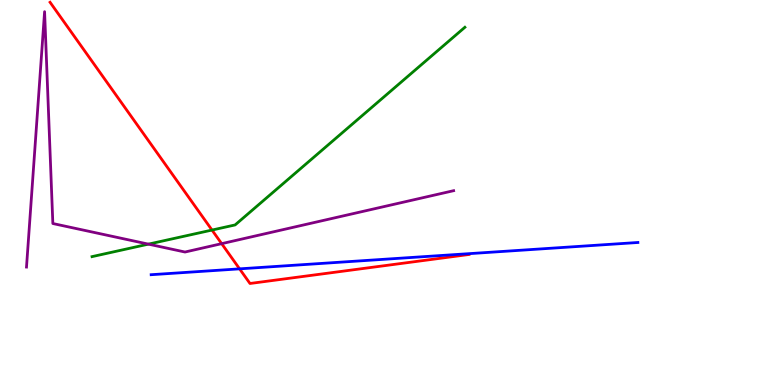[{'lines': ['blue', 'red'], 'intersections': [{'x': 3.09, 'y': 3.02}]}, {'lines': ['green', 'red'], 'intersections': [{'x': 2.74, 'y': 4.02}]}, {'lines': ['purple', 'red'], 'intersections': [{'x': 2.86, 'y': 3.67}]}, {'lines': ['blue', 'green'], 'intersections': []}, {'lines': ['blue', 'purple'], 'intersections': []}, {'lines': ['green', 'purple'], 'intersections': [{'x': 1.92, 'y': 3.66}]}]